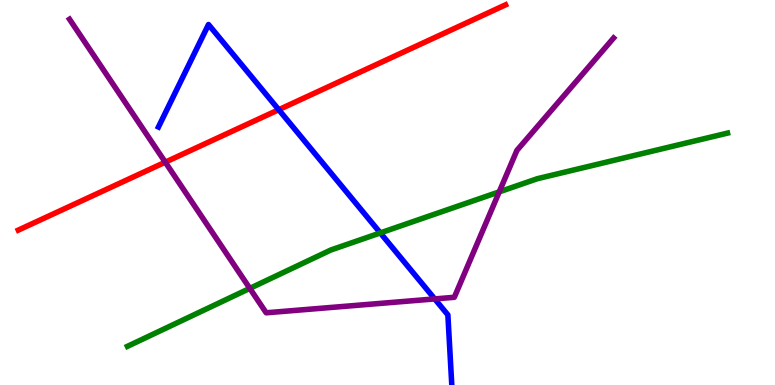[{'lines': ['blue', 'red'], 'intersections': [{'x': 3.6, 'y': 7.15}]}, {'lines': ['green', 'red'], 'intersections': []}, {'lines': ['purple', 'red'], 'intersections': [{'x': 2.13, 'y': 5.79}]}, {'lines': ['blue', 'green'], 'intersections': [{'x': 4.91, 'y': 3.95}]}, {'lines': ['blue', 'purple'], 'intersections': [{'x': 5.61, 'y': 2.24}]}, {'lines': ['green', 'purple'], 'intersections': [{'x': 3.22, 'y': 2.51}, {'x': 6.44, 'y': 5.02}]}]